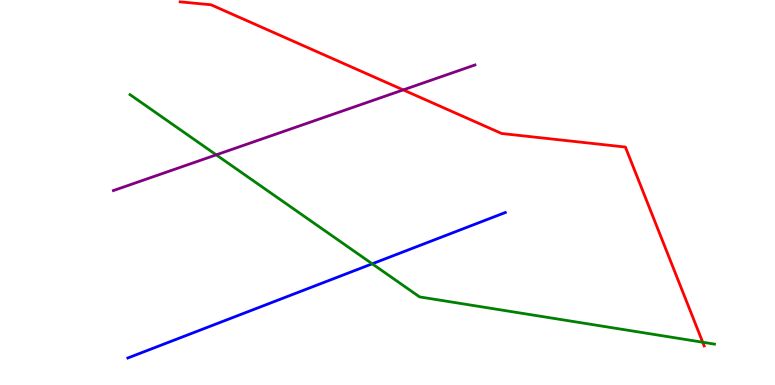[{'lines': ['blue', 'red'], 'intersections': []}, {'lines': ['green', 'red'], 'intersections': [{'x': 9.07, 'y': 1.11}]}, {'lines': ['purple', 'red'], 'intersections': [{'x': 5.2, 'y': 7.67}]}, {'lines': ['blue', 'green'], 'intersections': [{'x': 4.8, 'y': 3.15}]}, {'lines': ['blue', 'purple'], 'intersections': []}, {'lines': ['green', 'purple'], 'intersections': [{'x': 2.79, 'y': 5.98}]}]